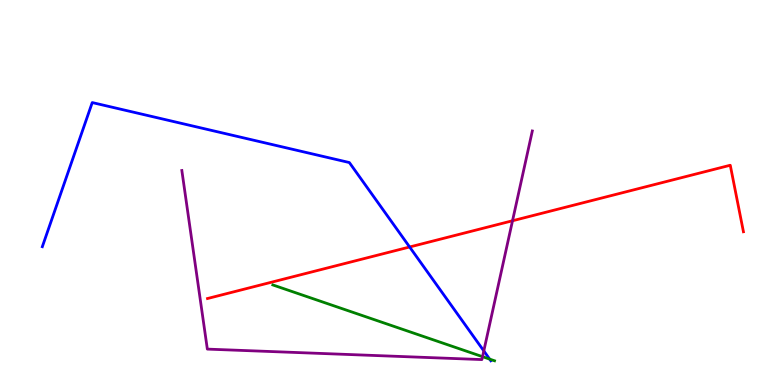[{'lines': ['blue', 'red'], 'intersections': [{'x': 5.29, 'y': 3.58}]}, {'lines': ['green', 'red'], 'intersections': []}, {'lines': ['purple', 'red'], 'intersections': [{'x': 6.61, 'y': 4.27}]}, {'lines': ['blue', 'green'], 'intersections': [{'x': 6.32, 'y': 0.672}]}, {'lines': ['blue', 'purple'], 'intersections': [{'x': 6.24, 'y': 0.885}]}, {'lines': ['green', 'purple'], 'intersections': [{'x': 6.23, 'y': 0.736}]}]